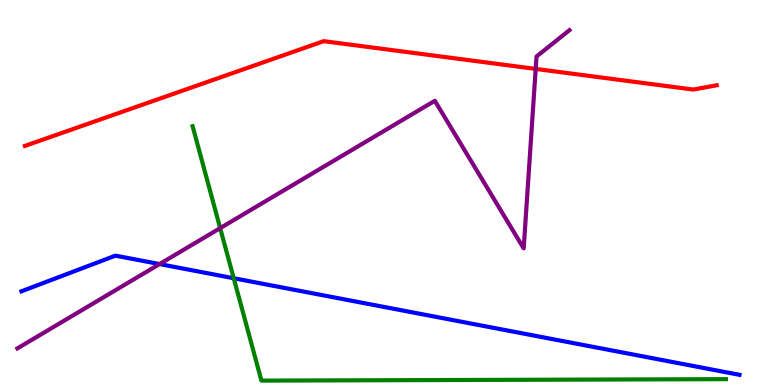[{'lines': ['blue', 'red'], 'intersections': []}, {'lines': ['green', 'red'], 'intersections': []}, {'lines': ['purple', 'red'], 'intersections': [{'x': 6.91, 'y': 8.21}]}, {'lines': ['blue', 'green'], 'intersections': [{'x': 3.02, 'y': 2.77}]}, {'lines': ['blue', 'purple'], 'intersections': [{'x': 2.06, 'y': 3.14}]}, {'lines': ['green', 'purple'], 'intersections': [{'x': 2.84, 'y': 4.07}]}]